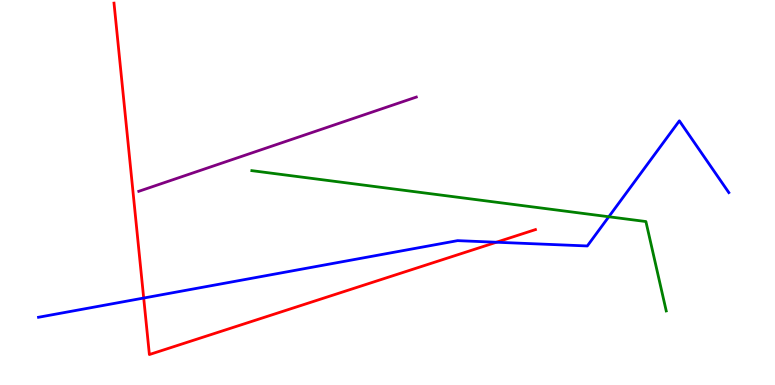[{'lines': ['blue', 'red'], 'intersections': [{'x': 1.85, 'y': 2.26}, {'x': 6.41, 'y': 3.71}]}, {'lines': ['green', 'red'], 'intersections': []}, {'lines': ['purple', 'red'], 'intersections': []}, {'lines': ['blue', 'green'], 'intersections': [{'x': 7.86, 'y': 4.37}]}, {'lines': ['blue', 'purple'], 'intersections': []}, {'lines': ['green', 'purple'], 'intersections': []}]